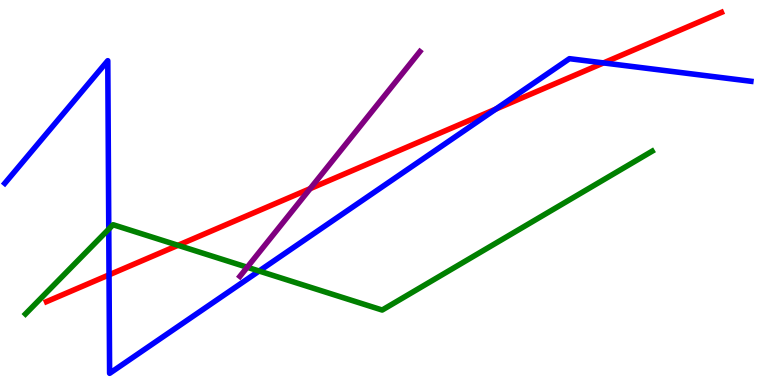[{'lines': ['blue', 'red'], 'intersections': [{'x': 1.41, 'y': 2.86}, {'x': 6.4, 'y': 7.17}, {'x': 7.79, 'y': 8.37}]}, {'lines': ['green', 'red'], 'intersections': [{'x': 2.3, 'y': 3.63}]}, {'lines': ['purple', 'red'], 'intersections': [{'x': 4.0, 'y': 5.1}]}, {'lines': ['blue', 'green'], 'intersections': [{'x': 1.4, 'y': 4.05}, {'x': 3.34, 'y': 2.96}]}, {'lines': ['blue', 'purple'], 'intersections': []}, {'lines': ['green', 'purple'], 'intersections': [{'x': 3.19, 'y': 3.06}]}]